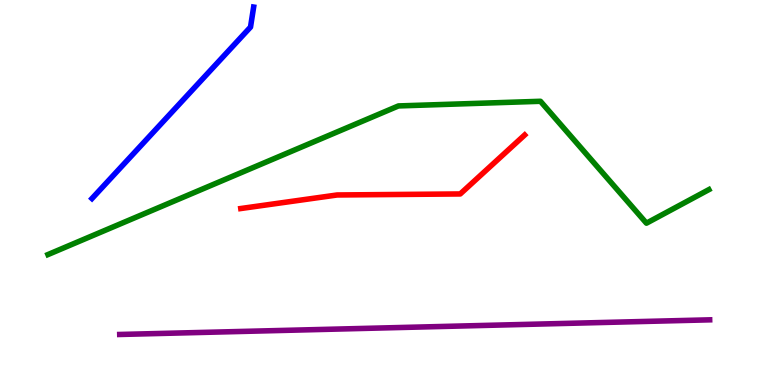[{'lines': ['blue', 'red'], 'intersections': []}, {'lines': ['green', 'red'], 'intersections': []}, {'lines': ['purple', 'red'], 'intersections': []}, {'lines': ['blue', 'green'], 'intersections': []}, {'lines': ['blue', 'purple'], 'intersections': []}, {'lines': ['green', 'purple'], 'intersections': []}]